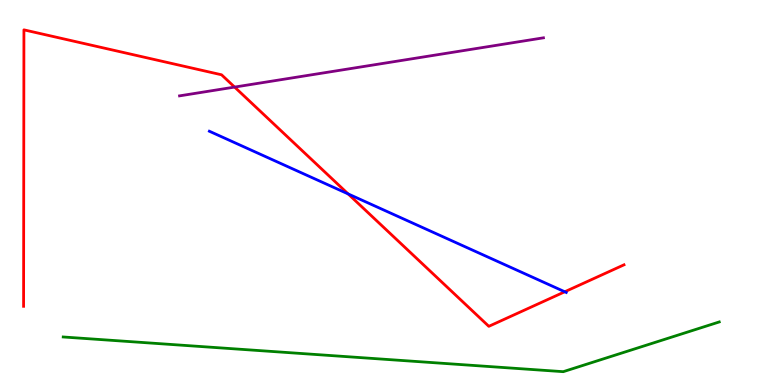[{'lines': ['blue', 'red'], 'intersections': [{'x': 4.49, 'y': 4.96}, {'x': 7.29, 'y': 2.42}]}, {'lines': ['green', 'red'], 'intersections': []}, {'lines': ['purple', 'red'], 'intersections': [{'x': 3.03, 'y': 7.74}]}, {'lines': ['blue', 'green'], 'intersections': []}, {'lines': ['blue', 'purple'], 'intersections': []}, {'lines': ['green', 'purple'], 'intersections': []}]